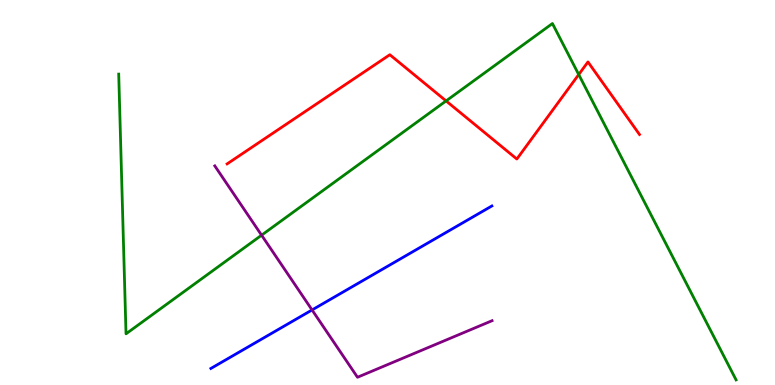[{'lines': ['blue', 'red'], 'intersections': []}, {'lines': ['green', 'red'], 'intersections': [{'x': 5.76, 'y': 7.38}, {'x': 7.47, 'y': 8.06}]}, {'lines': ['purple', 'red'], 'intersections': []}, {'lines': ['blue', 'green'], 'intersections': []}, {'lines': ['blue', 'purple'], 'intersections': [{'x': 4.03, 'y': 1.95}]}, {'lines': ['green', 'purple'], 'intersections': [{'x': 3.38, 'y': 3.89}]}]